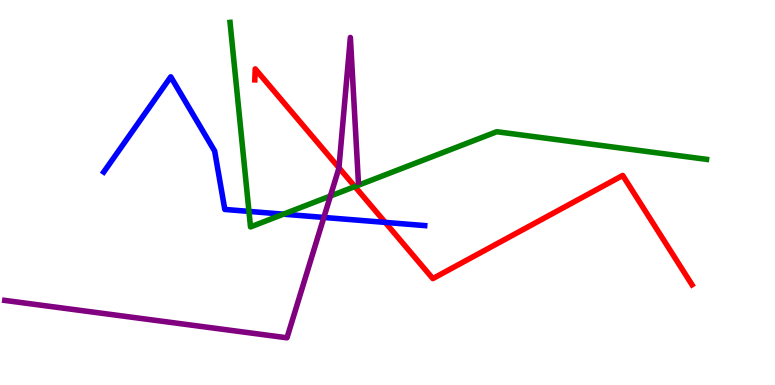[{'lines': ['blue', 'red'], 'intersections': [{'x': 4.97, 'y': 4.22}]}, {'lines': ['green', 'red'], 'intersections': [{'x': 4.58, 'y': 5.15}]}, {'lines': ['purple', 'red'], 'intersections': [{'x': 4.37, 'y': 5.64}]}, {'lines': ['blue', 'green'], 'intersections': [{'x': 3.21, 'y': 4.51}, {'x': 3.66, 'y': 4.44}]}, {'lines': ['blue', 'purple'], 'intersections': [{'x': 4.18, 'y': 4.35}]}, {'lines': ['green', 'purple'], 'intersections': [{'x': 4.26, 'y': 4.91}]}]